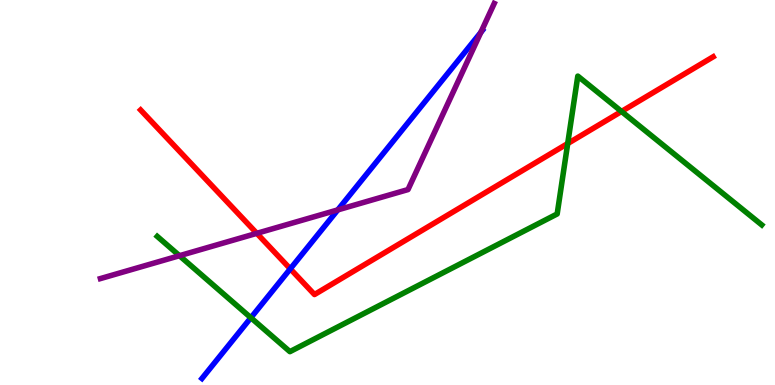[{'lines': ['blue', 'red'], 'intersections': [{'x': 3.75, 'y': 3.02}]}, {'lines': ['green', 'red'], 'intersections': [{'x': 7.33, 'y': 6.27}, {'x': 8.02, 'y': 7.1}]}, {'lines': ['purple', 'red'], 'intersections': [{'x': 3.31, 'y': 3.94}]}, {'lines': ['blue', 'green'], 'intersections': [{'x': 3.24, 'y': 1.75}]}, {'lines': ['blue', 'purple'], 'intersections': [{'x': 4.36, 'y': 4.55}, {'x': 6.2, 'y': 9.16}]}, {'lines': ['green', 'purple'], 'intersections': [{'x': 2.32, 'y': 3.36}]}]